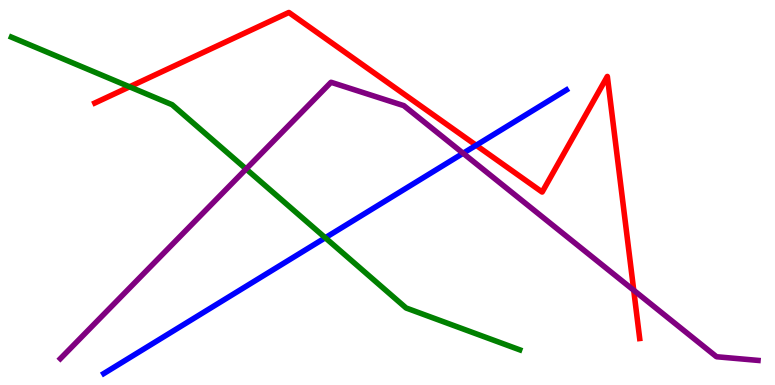[{'lines': ['blue', 'red'], 'intersections': [{'x': 6.14, 'y': 6.23}]}, {'lines': ['green', 'red'], 'intersections': [{'x': 1.67, 'y': 7.75}]}, {'lines': ['purple', 'red'], 'intersections': [{'x': 8.18, 'y': 2.46}]}, {'lines': ['blue', 'green'], 'intersections': [{'x': 4.2, 'y': 3.82}]}, {'lines': ['blue', 'purple'], 'intersections': [{'x': 5.98, 'y': 6.02}]}, {'lines': ['green', 'purple'], 'intersections': [{'x': 3.18, 'y': 5.61}]}]